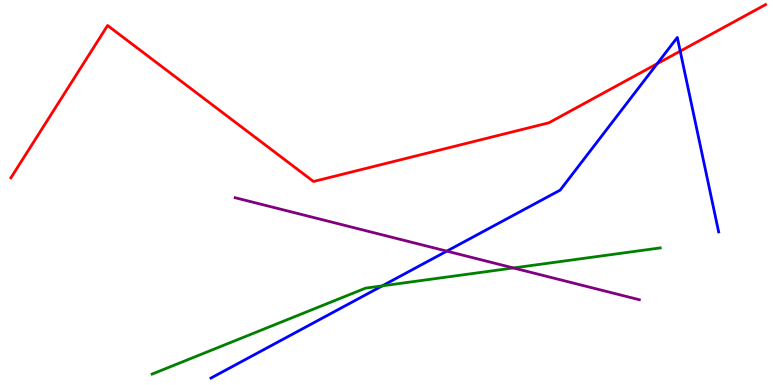[{'lines': ['blue', 'red'], 'intersections': [{'x': 8.48, 'y': 8.34}, {'x': 8.78, 'y': 8.67}]}, {'lines': ['green', 'red'], 'intersections': []}, {'lines': ['purple', 'red'], 'intersections': []}, {'lines': ['blue', 'green'], 'intersections': [{'x': 4.93, 'y': 2.58}]}, {'lines': ['blue', 'purple'], 'intersections': [{'x': 5.77, 'y': 3.48}]}, {'lines': ['green', 'purple'], 'intersections': [{'x': 6.63, 'y': 3.04}]}]